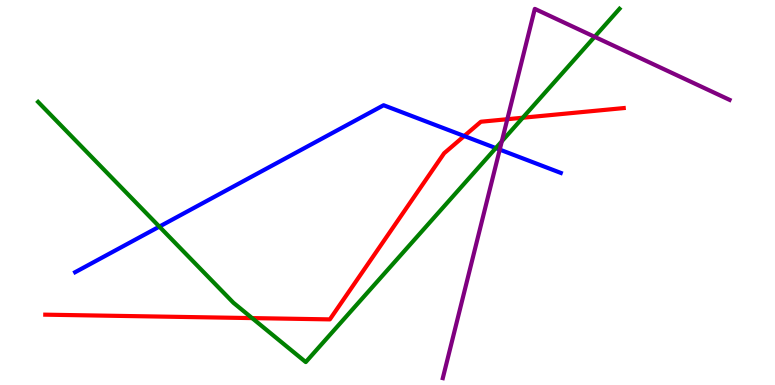[{'lines': ['blue', 'red'], 'intersections': [{'x': 5.99, 'y': 6.47}]}, {'lines': ['green', 'red'], 'intersections': [{'x': 3.25, 'y': 1.74}, {'x': 6.75, 'y': 6.94}]}, {'lines': ['purple', 'red'], 'intersections': [{'x': 6.55, 'y': 6.9}]}, {'lines': ['blue', 'green'], 'intersections': [{'x': 2.06, 'y': 4.11}, {'x': 6.4, 'y': 6.15}]}, {'lines': ['blue', 'purple'], 'intersections': [{'x': 6.45, 'y': 6.11}]}, {'lines': ['green', 'purple'], 'intersections': [{'x': 6.47, 'y': 6.33}, {'x': 7.67, 'y': 9.04}]}]